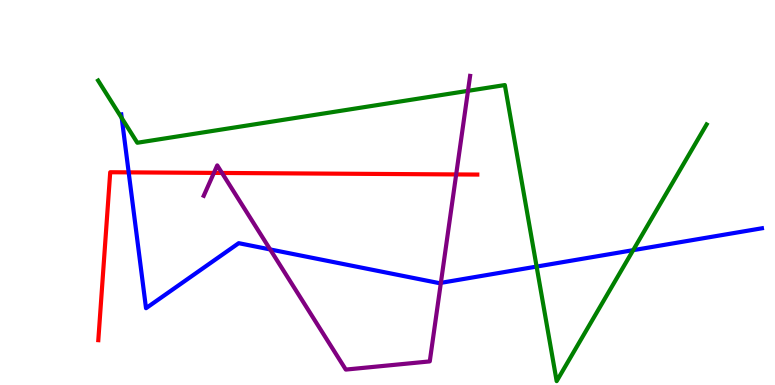[{'lines': ['blue', 'red'], 'intersections': [{'x': 1.66, 'y': 5.52}]}, {'lines': ['green', 'red'], 'intersections': []}, {'lines': ['purple', 'red'], 'intersections': [{'x': 2.76, 'y': 5.51}, {'x': 2.86, 'y': 5.51}, {'x': 5.89, 'y': 5.47}]}, {'lines': ['blue', 'green'], 'intersections': [{'x': 1.57, 'y': 6.93}, {'x': 6.92, 'y': 3.08}, {'x': 8.17, 'y': 3.5}]}, {'lines': ['blue', 'purple'], 'intersections': [{'x': 3.49, 'y': 3.52}, {'x': 5.69, 'y': 2.65}]}, {'lines': ['green', 'purple'], 'intersections': [{'x': 6.04, 'y': 7.64}]}]